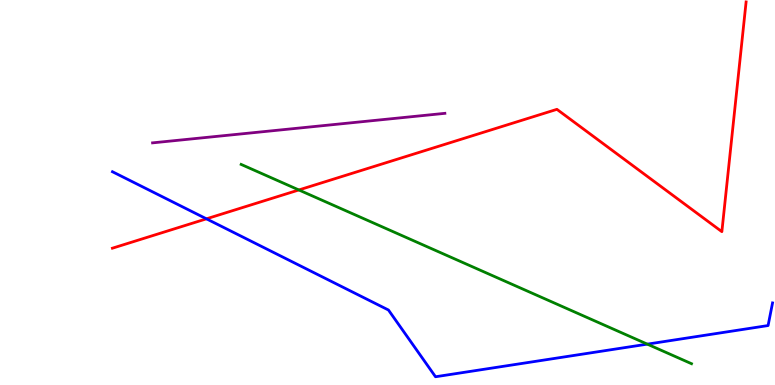[{'lines': ['blue', 'red'], 'intersections': [{'x': 2.66, 'y': 4.32}]}, {'lines': ['green', 'red'], 'intersections': [{'x': 3.86, 'y': 5.07}]}, {'lines': ['purple', 'red'], 'intersections': []}, {'lines': ['blue', 'green'], 'intersections': [{'x': 8.35, 'y': 1.06}]}, {'lines': ['blue', 'purple'], 'intersections': []}, {'lines': ['green', 'purple'], 'intersections': []}]